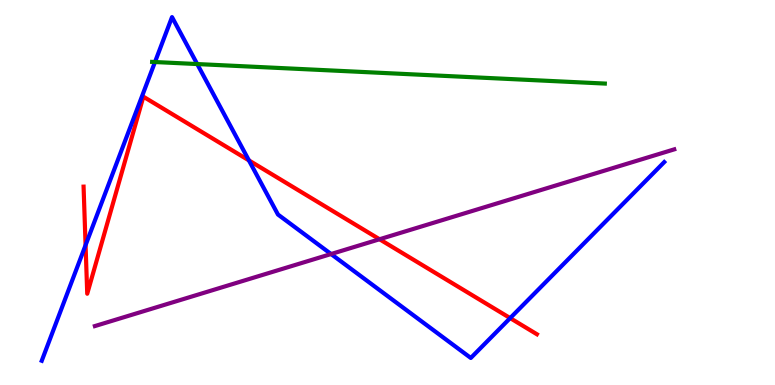[{'lines': ['blue', 'red'], 'intersections': [{'x': 1.1, 'y': 3.63}, {'x': 3.21, 'y': 5.83}, {'x': 6.58, 'y': 1.74}]}, {'lines': ['green', 'red'], 'intersections': []}, {'lines': ['purple', 'red'], 'intersections': [{'x': 4.9, 'y': 3.79}]}, {'lines': ['blue', 'green'], 'intersections': [{'x': 2.0, 'y': 8.39}, {'x': 2.54, 'y': 8.34}]}, {'lines': ['blue', 'purple'], 'intersections': [{'x': 4.27, 'y': 3.4}]}, {'lines': ['green', 'purple'], 'intersections': []}]